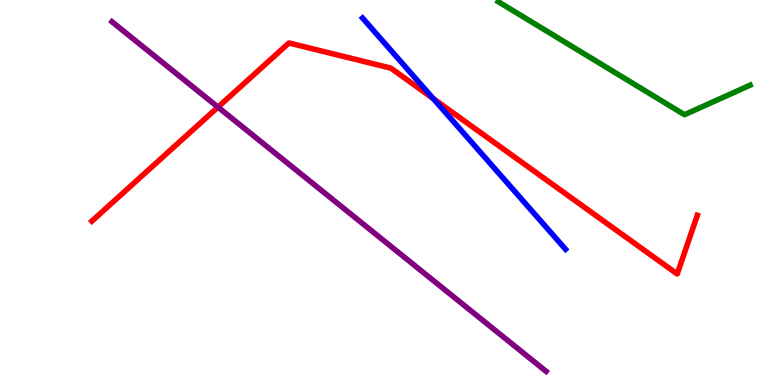[{'lines': ['blue', 'red'], 'intersections': [{'x': 5.59, 'y': 7.44}]}, {'lines': ['green', 'red'], 'intersections': []}, {'lines': ['purple', 'red'], 'intersections': [{'x': 2.81, 'y': 7.22}]}, {'lines': ['blue', 'green'], 'intersections': []}, {'lines': ['blue', 'purple'], 'intersections': []}, {'lines': ['green', 'purple'], 'intersections': []}]